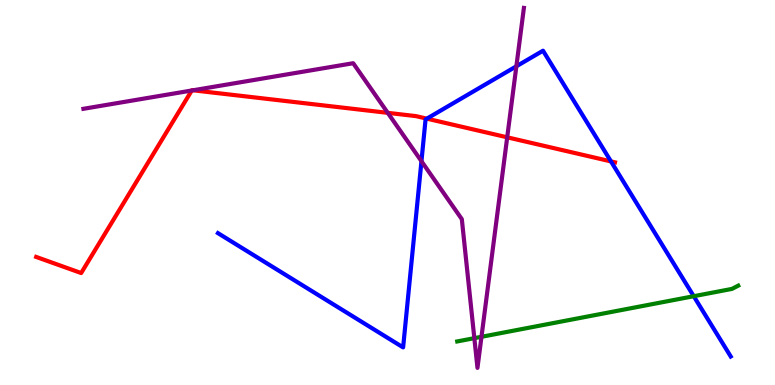[{'lines': ['blue', 'red'], 'intersections': [{'x': 5.51, 'y': 6.92}, {'x': 7.88, 'y': 5.81}]}, {'lines': ['green', 'red'], 'intersections': []}, {'lines': ['purple', 'red'], 'intersections': [{'x': 2.47, 'y': 7.65}, {'x': 2.49, 'y': 7.65}, {'x': 5.0, 'y': 7.07}, {'x': 6.54, 'y': 6.43}]}, {'lines': ['blue', 'green'], 'intersections': [{'x': 8.95, 'y': 2.31}]}, {'lines': ['blue', 'purple'], 'intersections': [{'x': 5.44, 'y': 5.81}, {'x': 6.66, 'y': 8.28}]}, {'lines': ['green', 'purple'], 'intersections': [{'x': 6.12, 'y': 1.22}, {'x': 6.21, 'y': 1.25}]}]